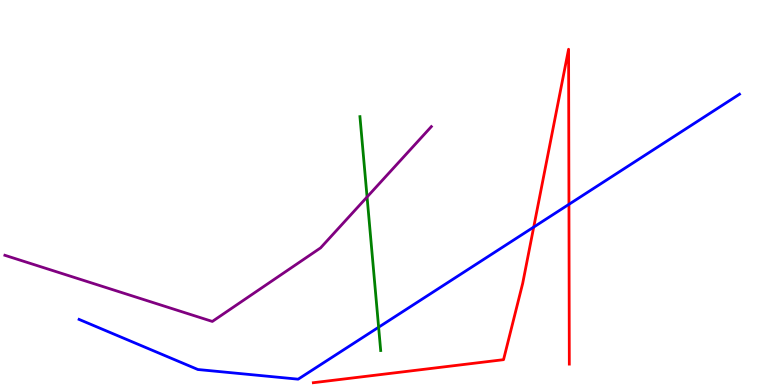[{'lines': ['blue', 'red'], 'intersections': [{'x': 6.89, 'y': 4.1}, {'x': 7.34, 'y': 4.69}]}, {'lines': ['green', 'red'], 'intersections': []}, {'lines': ['purple', 'red'], 'intersections': []}, {'lines': ['blue', 'green'], 'intersections': [{'x': 4.89, 'y': 1.5}]}, {'lines': ['blue', 'purple'], 'intersections': []}, {'lines': ['green', 'purple'], 'intersections': [{'x': 4.74, 'y': 4.88}]}]